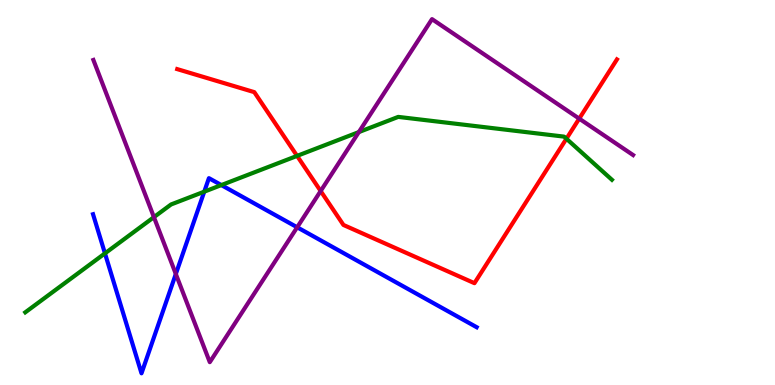[{'lines': ['blue', 'red'], 'intersections': []}, {'lines': ['green', 'red'], 'intersections': [{'x': 3.83, 'y': 5.95}, {'x': 7.31, 'y': 6.4}]}, {'lines': ['purple', 'red'], 'intersections': [{'x': 4.14, 'y': 5.04}, {'x': 7.47, 'y': 6.92}]}, {'lines': ['blue', 'green'], 'intersections': [{'x': 1.35, 'y': 3.42}, {'x': 2.64, 'y': 5.02}, {'x': 2.86, 'y': 5.19}]}, {'lines': ['blue', 'purple'], 'intersections': [{'x': 2.27, 'y': 2.88}, {'x': 3.83, 'y': 4.1}]}, {'lines': ['green', 'purple'], 'intersections': [{'x': 1.99, 'y': 4.36}, {'x': 4.63, 'y': 6.57}]}]